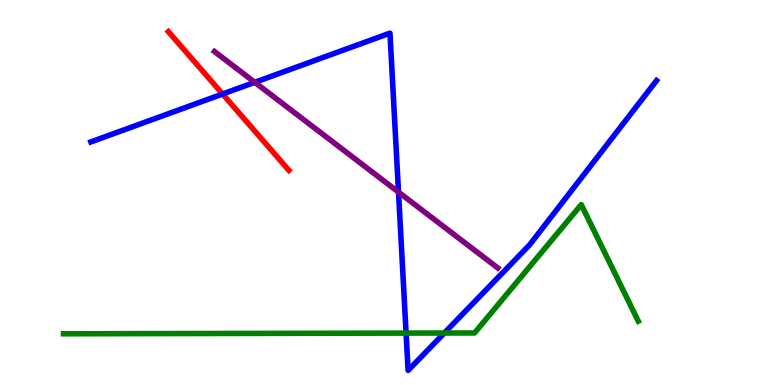[{'lines': ['blue', 'red'], 'intersections': [{'x': 2.87, 'y': 7.56}]}, {'lines': ['green', 'red'], 'intersections': []}, {'lines': ['purple', 'red'], 'intersections': []}, {'lines': ['blue', 'green'], 'intersections': [{'x': 5.24, 'y': 1.35}, {'x': 5.73, 'y': 1.35}]}, {'lines': ['blue', 'purple'], 'intersections': [{'x': 3.29, 'y': 7.86}, {'x': 5.14, 'y': 5.01}]}, {'lines': ['green', 'purple'], 'intersections': []}]